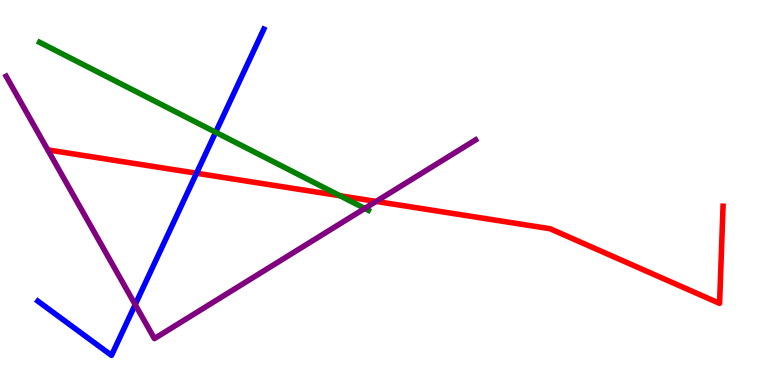[{'lines': ['blue', 'red'], 'intersections': [{'x': 2.54, 'y': 5.5}]}, {'lines': ['green', 'red'], 'intersections': [{'x': 4.39, 'y': 4.92}]}, {'lines': ['purple', 'red'], 'intersections': [{'x': 4.85, 'y': 4.77}]}, {'lines': ['blue', 'green'], 'intersections': [{'x': 2.78, 'y': 6.56}]}, {'lines': ['blue', 'purple'], 'intersections': [{'x': 1.74, 'y': 2.09}]}, {'lines': ['green', 'purple'], 'intersections': [{'x': 4.71, 'y': 4.59}]}]